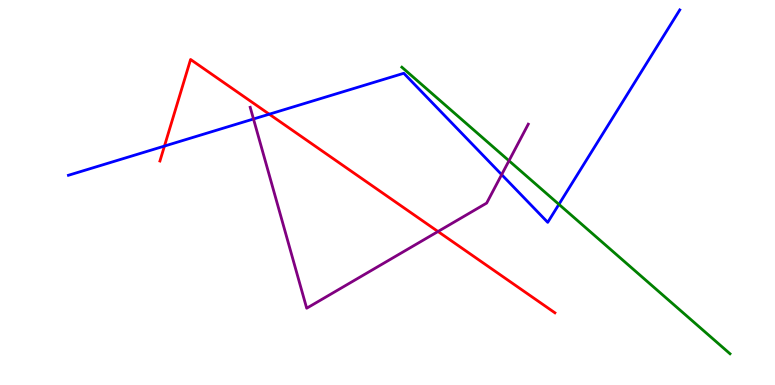[{'lines': ['blue', 'red'], 'intersections': [{'x': 2.12, 'y': 6.21}, {'x': 3.47, 'y': 7.03}]}, {'lines': ['green', 'red'], 'intersections': []}, {'lines': ['purple', 'red'], 'intersections': [{'x': 5.65, 'y': 3.99}]}, {'lines': ['blue', 'green'], 'intersections': [{'x': 7.21, 'y': 4.69}]}, {'lines': ['blue', 'purple'], 'intersections': [{'x': 3.27, 'y': 6.91}, {'x': 6.47, 'y': 5.46}]}, {'lines': ['green', 'purple'], 'intersections': [{'x': 6.57, 'y': 5.82}]}]